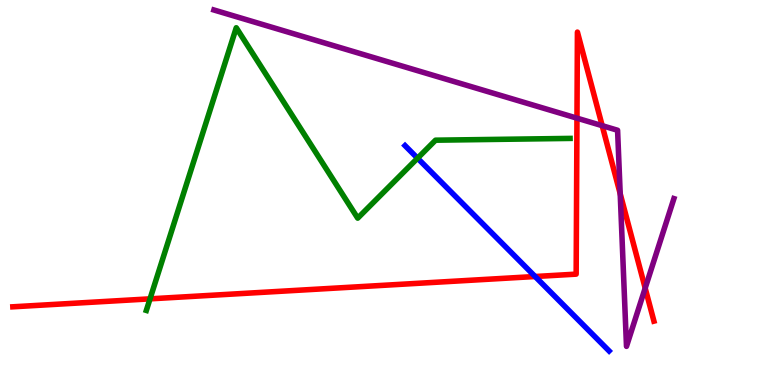[{'lines': ['blue', 'red'], 'intersections': [{'x': 6.9, 'y': 2.82}]}, {'lines': ['green', 'red'], 'intersections': [{'x': 1.94, 'y': 2.24}]}, {'lines': ['purple', 'red'], 'intersections': [{'x': 7.44, 'y': 6.93}, {'x': 7.77, 'y': 6.74}, {'x': 8.0, 'y': 4.97}, {'x': 8.32, 'y': 2.52}]}, {'lines': ['blue', 'green'], 'intersections': [{'x': 5.39, 'y': 5.89}]}, {'lines': ['blue', 'purple'], 'intersections': []}, {'lines': ['green', 'purple'], 'intersections': []}]